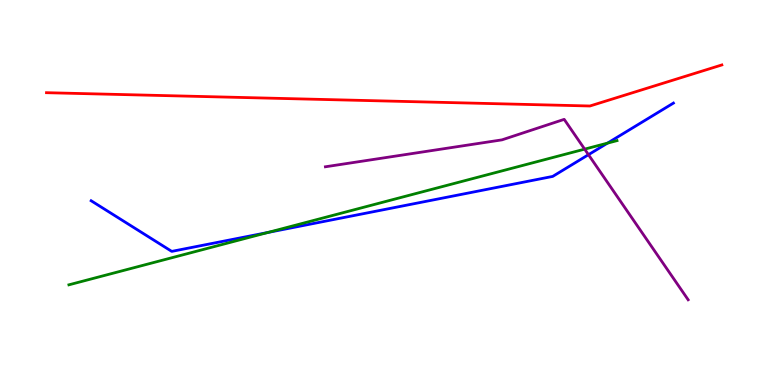[{'lines': ['blue', 'red'], 'intersections': []}, {'lines': ['green', 'red'], 'intersections': []}, {'lines': ['purple', 'red'], 'intersections': []}, {'lines': ['blue', 'green'], 'intersections': [{'x': 3.46, 'y': 3.96}, {'x': 7.84, 'y': 6.28}]}, {'lines': ['blue', 'purple'], 'intersections': [{'x': 7.59, 'y': 5.98}]}, {'lines': ['green', 'purple'], 'intersections': [{'x': 7.54, 'y': 6.13}]}]